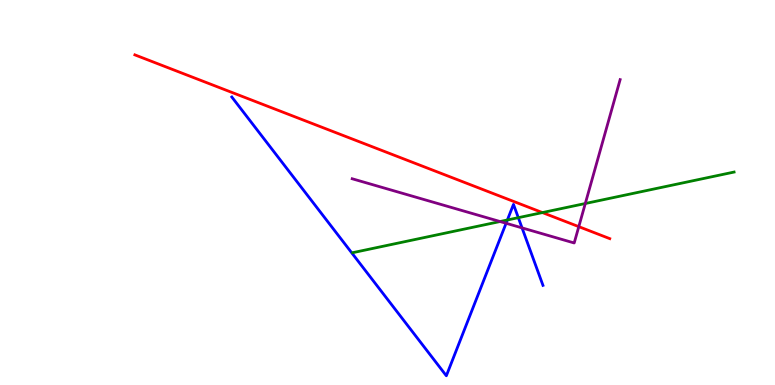[{'lines': ['blue', 'red'], 'intersections': []}, {'lines': ['green', 'red'], 'intersections': [{'x': 7.0, 'y': 4.48}]}, {'lines': ['purple', 'red'], 'intersections': [{'x': 7.47, 'y': 4.11}]}, {'lines': ['blue', 'green'], 'intersections': [{'x': 6.55, 'y': 4.29}, {'x': 6.69, 'y': 4.35}]}, {'lines': ['blue', 'purple'], 'intersections': [{'x': 6.53, 'y': 4.2}, {'x': 6.74, 'y': 4.08}]}, {'lines': ['green', 'purple'], 'intersections': [{'x': 6.45, 'y': 4.25}, {'x': 7.55, 'y': 4.71}]}]